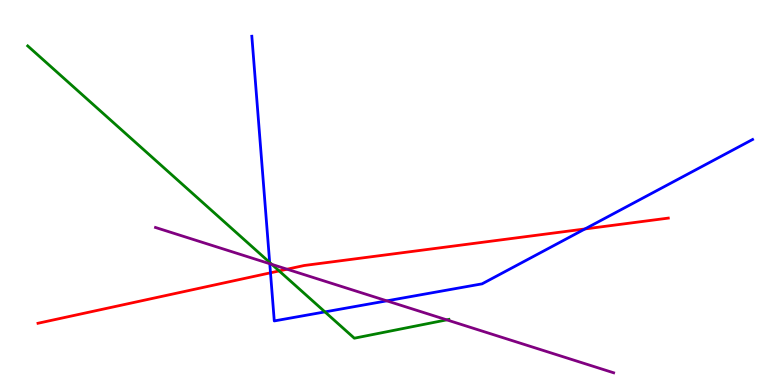[{'lines': ['blue', 'red'], 'intersections': [{'x': 3.49, 'y': 2.91}, {'x': 7.55, 'y': 4.05}]}, {'lines': ['green', 'red'], 'intersections': [{'x': 3.6, 'y': 2.96}]}, {'lines': ['purple', 'red'], 'intersections': [{'x': 3.7, 'y': 3.01}]}, {'lines': ['blue', 'green'], 'intersections': [{'x': 3.48, 'y': 3.18}, {'x': 4.19, 'y': 1.9}]}, {'lines': ['blue', 'purple'], 'intersections': [{'x': 3.48, 'y': 3.15}, {'x': 4.99, 'y': 2.19}]}, {'lines': ['green', 'purple'], 'intersections': [{'x': 3.51, 'y': 3.13}, {'x': 5.76, 'y': 1.69}]}]